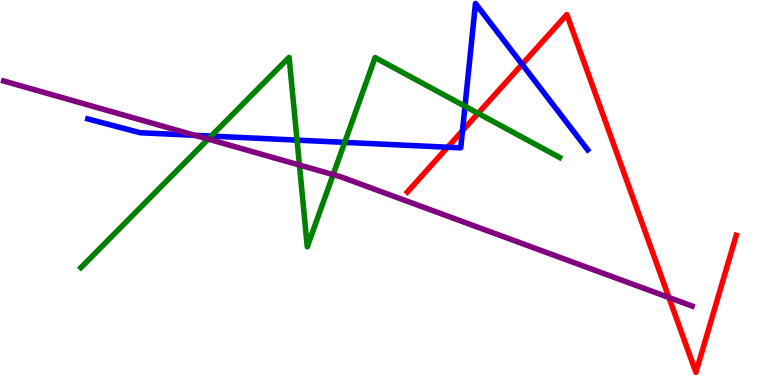[{'lines': ['blue', 'red'], 'intersections': [{'x': 5.78, 'y': 6.18}, {'x': 5.97, 'y': 6.61}, {'x': 6.74, 'y': 8.33}]}, {'lines': ['green', 'red'], 'intersections': [{'x': 6.17, 'y': 7.06}]}, {'lines': ['purple', 'red'], 'intersections': [{'x': 8.63, 'y': 2.27}]}, {'lines': ['blue', 'green'], 'intersections': [{'x': 2.72, 'y': 6.47}, {'x': 3.83, 'y': 6.36}, {'x': 4.45, 'y': 6.3}, {'x': 6.0, 'y': 7.24}]}, {'lines': ['blue', 'purple'], 'intersections': [{'x': 2.51, 'y': 6.49}]}, {'lines': ['green', 'purple'], 'intersections': [{'x': 2.69, 'y': 6.39}, {'x': 3.86, 'y': 5.71}, {'x': 4.3, 'y': 5.46}]}]